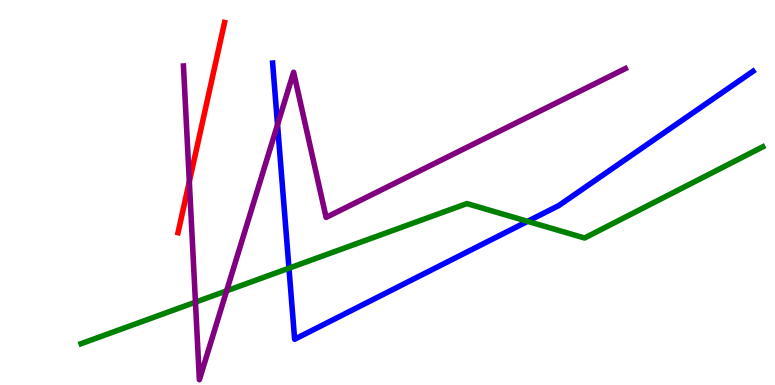[{'lines': ['blue', 'red'], 'intersections': []}, {'lines': ['green', 'red'], 'intersections': []}, {'lines': ['purple', 'red'], 'intersections': [{'x': 2.44, 'y': 5.28}]}, {'lines': ['blue', 'green'], 'intersections': [{'x': 3.73, 'y': 3.03}, {'x': 6.81, 'y': 4.25}]}, {'lines': ['blue', 'purple'], 'intersections': [{'x': 3.58, 'y': 6.76}]}, {'lines': ['green', 'purple'], 'intersections': [{'x': 2.52, 'y': 2.15}, {'x': 2.92, 'y': 2.45}]}]